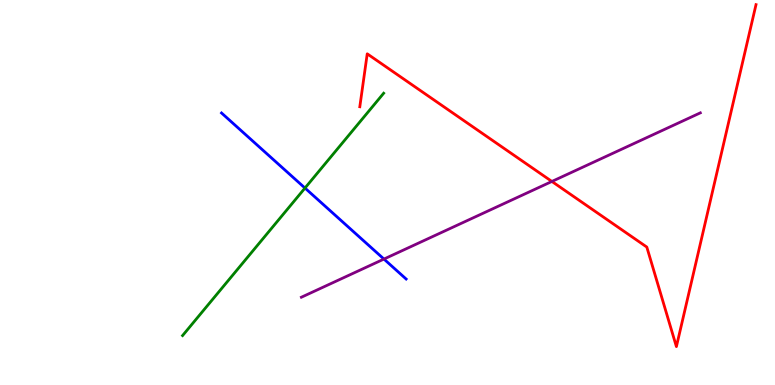[{'lines': ['blue', 'red'], 'intersections': []}, {'lines': ['green', 'red'], 'intersections': []}, {'lines': ['purple', 'red'], 'intersections': [{'x': 7.12, 'y': 5.29}]}, {'lines': ['blue', 'green'], 'intersections': [{'x': 3.94, 'y': 5.12}]}, {'lines': ['blue', 'purple'], 'intersections': [{'x': 4.95, 'y': 3.27}]}, {'lines': ['green', 'purple'], 'intersections': []}]